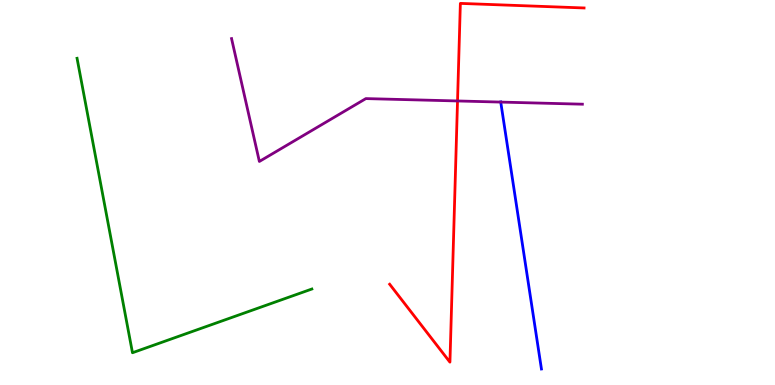[{'lines': ['blue', 'red'], 'intersections': []}, {'lines': ['green', 'red'], 'intersections': []}, {'lines': ['purple', 'red'], 'intersections': [{'x': 5.9, 'y': 7.38}]}, {'lines': ['blue', 'green'], 'intersections': []}, {'lines': ['blue', 'purple'], 'intersections': [{'x': 6.46, 'y': 7.35}]}, {'lines': ['green', 'purple'], 'intersections': []}]